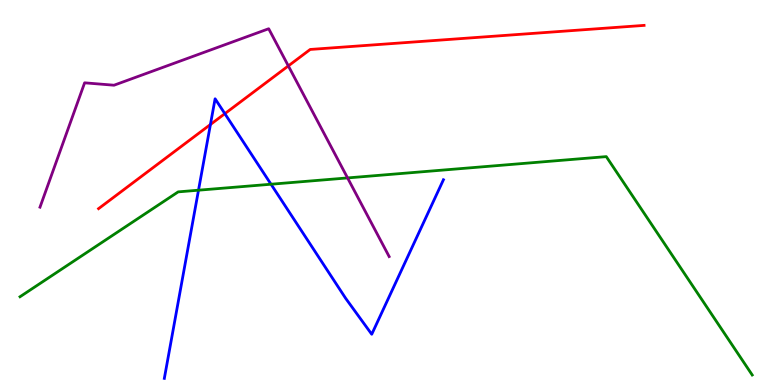[{'lines': ['blue', 'red'], 'intersections': [{'x': 2.72, 'y': 6.77}, {'x': 2.9, 'y': 7.05}]}, {'lines': ['green', 'red'], 'intersections': []}, {'lines': ['purple', 'red'], 'intersections': [{'x': 3.72, 'y': 8.29}]}, {'lines': ['blue', 'green'], 'intersections': [{'x': 2.56, 'y': 5.06}, {'x': 3.5, 'y': 5.21}]}, {'lines': ['blue', 'purple'], 'intersections': []}, {'lines': ['green', 'purple'], 'intersections': [{'x': 4.48, 'y': 5.38}]}]